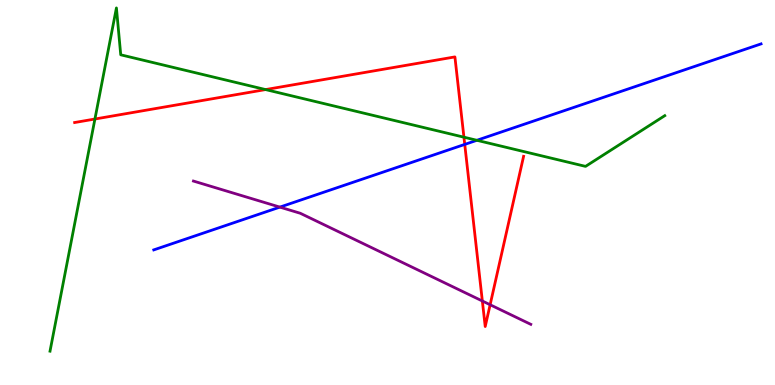[{'lines': ['blue', 'red'], 'intersections': [{'x': 6.0, 'y': 6.25}]}, {'lines': ['green', 'red'], 'intersections': [{'x': 1.22, 'y': 6.91}, {'x': 3.43, 'y': 7.67}, {'x': 5.99, 'y': 6.44}]}, {'lines': ['purple', 'red'], 'intersections': [{'x': 6.22, 'y': 2.18}, {'x': 6.32, 'y': 2.08}]}, {'lines': ['blue', 'green'], 'intersections': [{'x': 6.15, 'y': 6.36}]}, {'lines': ['blue', 'purple'], 'intersections': [{'x': 3.61, 'y': 4.62}]}, {'lines': ['green', 'purple'], 'intersections': []}]